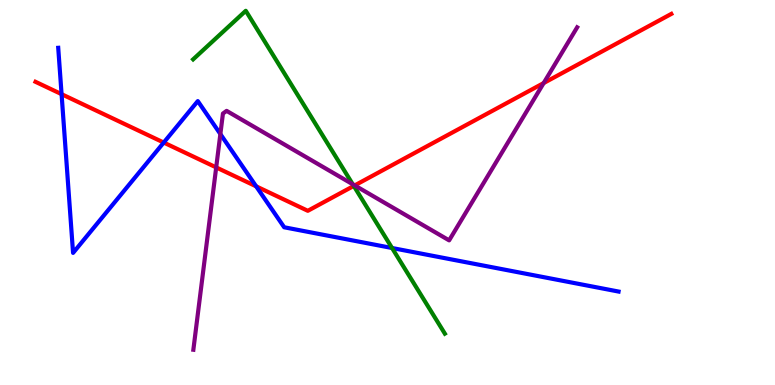[{'lines': ['blue', 'red'], 'intersections': [{'x': 0.795, 'y': 7.55}, {'x': 2.11, 'y': 6.3}, {'x': 3.31, 'y': 5.16}]}, {'lines': ['green', 'red'], 'intersections': [{'x': 4.56, 'y': 5.17}]}, {'lines': ['purple', 'red'], 'intersections': [{'x': 2.79, 'y': 5.65}, {'x': 4.58, 'y': 5.18}, {'x': 7.02, 'y': 7.84}]}, {'lines': ['blue', 'green'], 'intersections': [{'x': 5.06, 'y': 3.56}]}, {'lines': ['blue', 'purple'], 'intersections': [{'x': 2.84, 'y': 6.52}]}, {'lines': ['green', 'purple'], 'intersections': [{'x': 4.55, 'y': 5.21}]}]